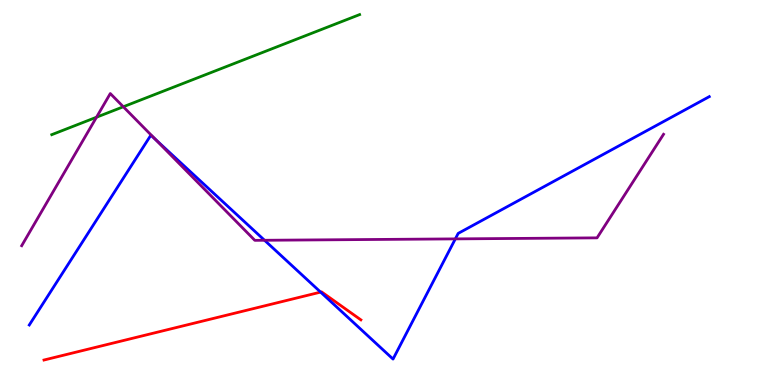[{'lines': ['blue', 'red'], 'intersections': [{'x': 4.14, 'y': 2.41}]}, {'lines': ['green', 'red'], 'intersections': []}, {'lines': ['purple', 'red'], 'intersections': []}, {'lines': ['blue', 'green'], 'intersections': []}, {'lines': ['blue', 'purple'], 'intersections': [{'x': 2.01, 'y': 6.38}, {'x': 3.41, 'y': 3.76}, {'x': 5.88, 'y': 3.8}]}, {'lines': ['green', 'purple'], 'intersections': [{'x': 1.25, 'y': 6.96}, {'x': 1.59, 'y': 7.23}]}]